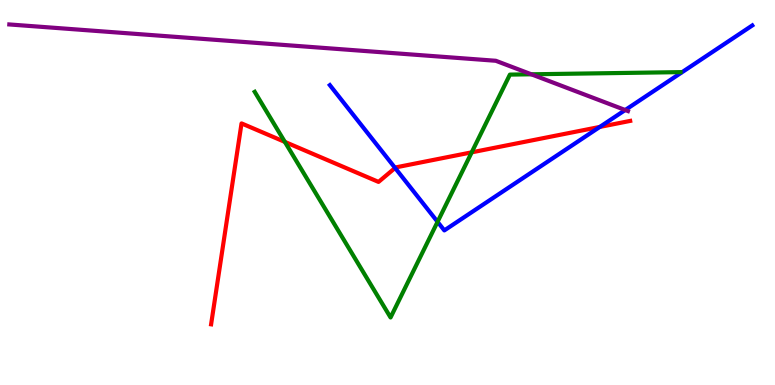[{'lines': ['blue', 'red'], 'intersections': [{'x': 5.1, 'y': 5.64}, {'x': 7.74, 'y': 6.7}]}, {'lines': ['green', 'red'], 'intersections': [{'x': 3.68, 'y': 6.31}, {'x': 6.09, 'y': 6.04}]}, {'lines': ['purple', 'red'], 'intersections': []}, {'lines': ['blue', 'green'], 'intersections': [{'x': 5.65, 'y': 4.24}]}, {'lines': ['blue', 'purple'], 'intersections': [{'x': 8.07, 'y': 7.14}]}, {'lines': ['green', 'purple'], 'intersections': [{'x': 6.86, 'y': 8.07}]}]